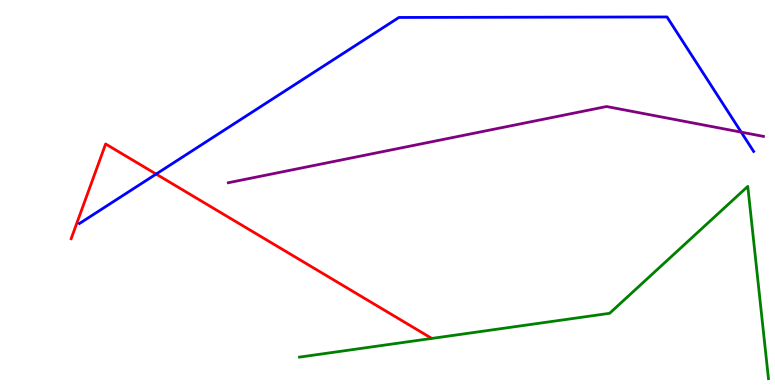[{'lines': ['blue', 'red'], 'intersections': [{'x': 2.01, 'y': 5.48}]}, {'lines': ['green', 'red'], 'intersections': []}, {'lines': ['purple', 'red'], 'intersections': []}, {'lines': ['blue', 'green'], 'intersections': []}, {'lines': ['blue', 'purple'], 'intersections': [{'x': 9.56, 'y': 6.57}]}, {'lines': ['green', 'purple'], 'intersections': []}]